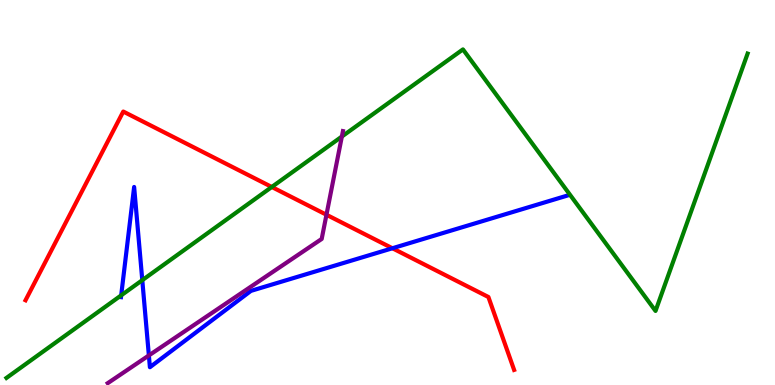[{'lines': ['blue', 'red'], 'intersections': [{'x': 5.06, 'y': 3.55}]}, {'lines': ['green', 'red'], 'intersections': [{'x': 3.51, 'y': 5.14}]}, {'lines': ['purple', 'red'], 'intersections': [{'x': 4.21, 'y': 4.42}]}, {'lines': ['blue', 'green'], 'intersections': [{'x': 1.56, 'y': 2.33}, {'x': 1.84, 'y': 2.72}]}, {'lines': ['blue', 'purple'], 'intersections': [{'x': 1.92, 'y': 0.768}]}, {'lines': ['green', 'purple'], 'intersections': [{'x': 4.41, 'y': 6.45}]}]